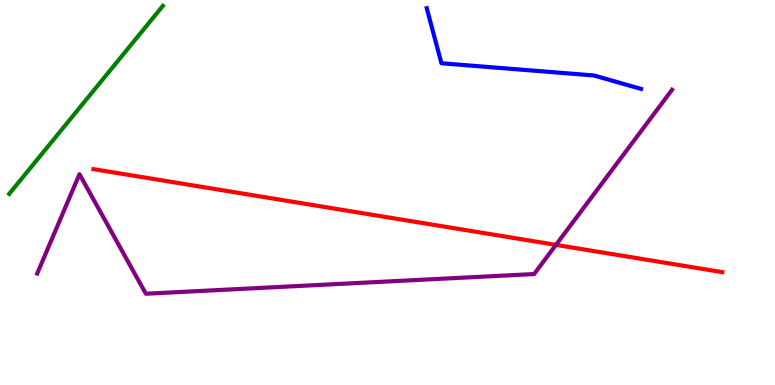[{'lines': ['blue', 'red'], 'intersections': []}, {'lines': ['green', 'red'], 'intersections': []}, {'lines': ['purple', 'red'], 'intersections': [{'x': 7.17, 'y': 3.64}]}, {'lines': ['blue', 'green'], 'intersections': []}, {'lines': ['blue', 'purple'], 'intersections': []}, {'lines': ['green', 'purple'], 'intersections': []}]